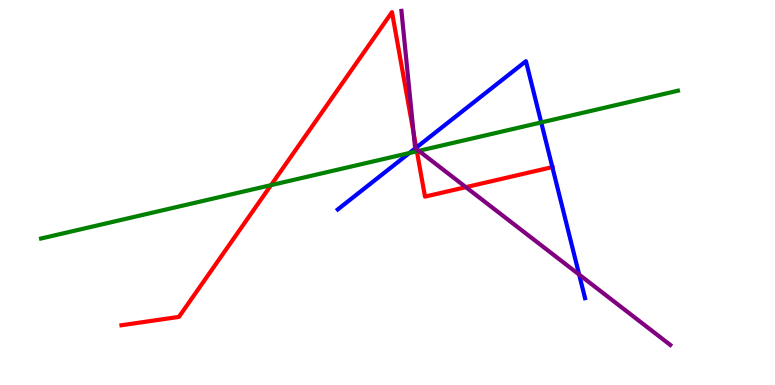[{'lines': ['blue', 'red'], 'intersections': [{'x': 5.37, 'y': 6.17}, {'x': 7.13, 'y': 5.66}]}, {'lines': ['green', 'red'], 'intersections': [{'x': 3.5, 'y': 5.19}, {'x': 5.38, 'y': 6.07}]}, {'lines': ['purple', 'red'], 'intersections': [{'x': 5.34, 'y': 6.55}, {'x': 5.37, 'y': 6.13}, {'x': 6.01, 'y': 5.14}]}, {'lines': ['blue', 'green'], 'intersections': [{'x': 5.28, 'y': 6.02}, {'x': 6.98, 'y': 6.82}]}, {'lines': ['blue', 'purple'], 'intersections': [{'x': 5.36, 'y': 6.15}, {'x': 7.47, 'y': 2.87}]}, {'lines': ['green', 'purple'], 'intersections': [{'x': 5.4, 'y': 6.08}]}]